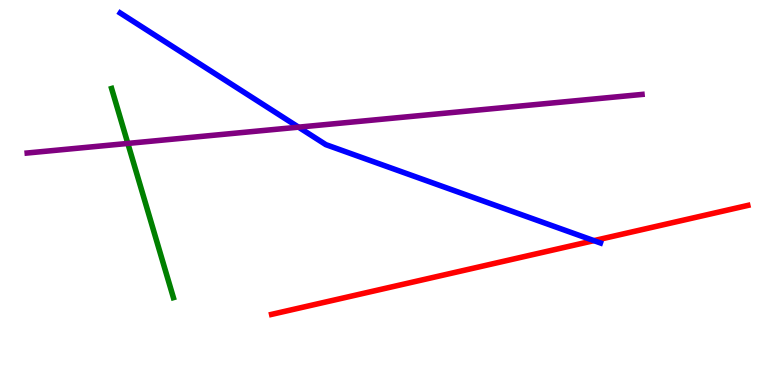[{'lines': ['blue', 'red'], 'intersections': [{'x': 7.66, 'y': 3.75}]}, {'lines': ['green', 'red'], 'intersections': []}, {'lines': ['purple', 'red'], 'intersections': []}, {'lines': ['blue', 'green'], 'intersections': []}, {'lines': ['blue', 'purple'], 'intersections': [{'x': 3.85, 'y': 6.7}]}, {'lines': ['green', 'purple'], 'intersections': [{'x': 1.65, 'y': 6.27}]}]